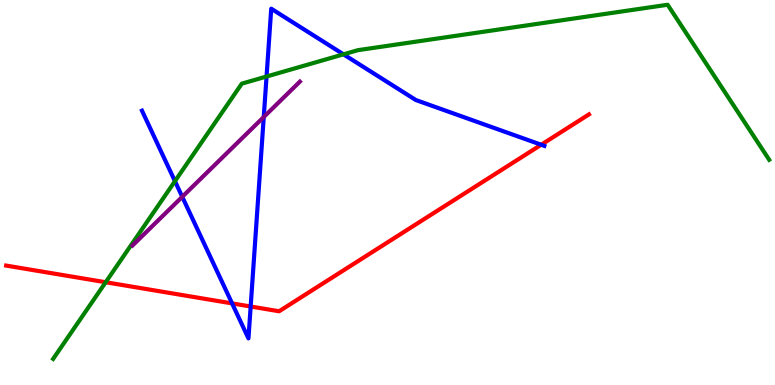[{'lines': ['blue', 'red'], 'intersections': [{'x': 2.99, 'y': 2.12}, {'x': 3.23, 'y': 2.04}, {'x': 6.98, 'y': 6.24}]}, {'lines': ['green', 'red'], 'intersections': [{'x': 1.36, 'y': 2.67}]}, {'lines': ['purple', 'red'], 'intersections': []}, {'lines': ['blue', 'green'], 'intersections': [{'x': 2.26, 'y': 5.29}, {'x': 3.44, 'y': 8.01}, {'x': 4.43, 'y': 8.59}]}, {'lines': ['blue', 'purple'], 'intersections': [{'x': 2.35, 'y': 4.89}, {'x': 3.4, 'y': 6.96}]}, {'lines': ['green', 'purple'], 'intersections': []}]